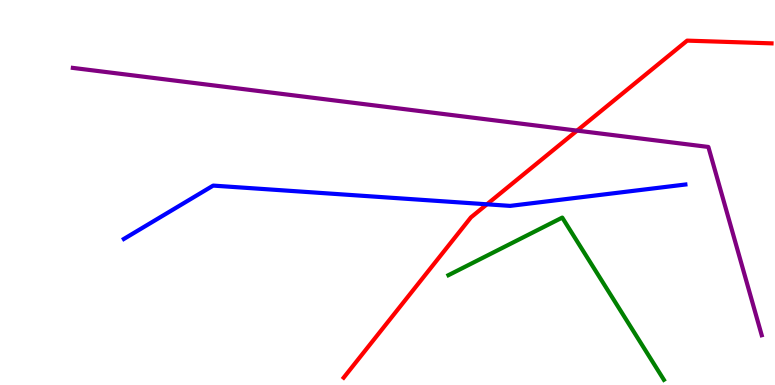[{'lines': ['blue', 'red'], 'intersections': [{'x': 6.28, 'y': 4.69}]}, {'lines': ['green', 'red'], 'intersections': []}, {'lines': ['purple', 'red'], 'intersections': [{'x': 7.45, 'y': 6.61}]}, {'lines': ['blue', 'green'], 'intersections': []}, {'lines': ['blue', 'purple'], 'intersections': []}, {'lines': ['green', 'purple'], 'intersections': []}]